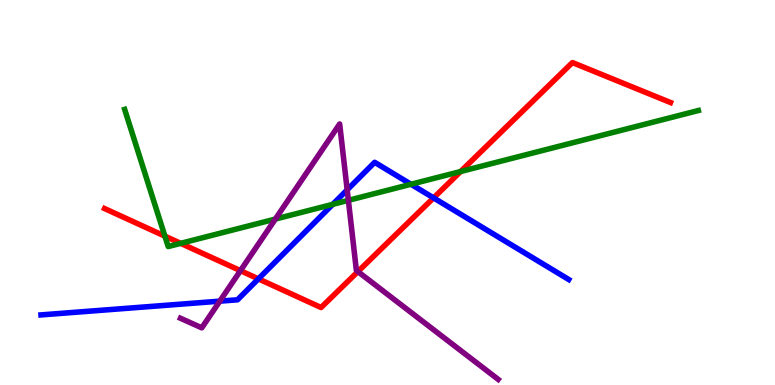[{'lines': ['blue', 'red'], 'intersections': [{'x': 3.33, 'y': 2.76}, {'x': 5.59, 'y': 4.86}]}, {'lines': ['green', 'red'], 'intersections': [{'x': 2.13, 'y': 3.87}, {'x': 2.33, 'y': 3.68}, {'x': 5.94, 'y': 5.54}]}, {'lines': ['purple', 'red'], 'intersections': [{'x': 3.1, 'y': 2.97}, {'x': 4.62, 'y': 2.95}]}, {'lines': ['blue', 'green'], 'intersections': [{'x': 4.29, 'y': 4.69}, {'x': 5.3, 'y': 5.21}]}, {'lines': ['blue', 'purple'], 'intersections': [{'x': 2.84, 'y': 2.18}, {'x': 4.48, 'y': 5.07}]}, {'lines': ['green', 'purple'], 'intersections': [{'x': 3.55, 'y': 4.31}, {'x': 4.5, 'y': 4.8}]}]